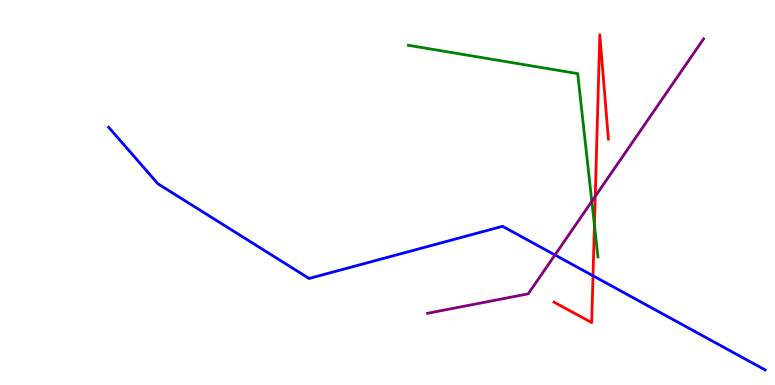[{'lines': ['blue', 'red'], 'intersections': [{'x': 7.65, 'y': 2.84}]}, {'lines': ['green', 'red'], 'intersections': [{'x': 7.67, 'y': 4.15}]}, {'lines': ['purple', 'red'], 'intersections': [{'x': 7.68, 'y': 4.9}]}, {'lines': ['blue', 'green'], 'intersections': []}, {'lines': ['blue', 'purple'], 'intersections': [{'x': 7.16, 'y': 3.38}]}, {'lines': ['green', 'purple'], 'intersections': [{'x': 7.64, 'y': 4.77}]}]